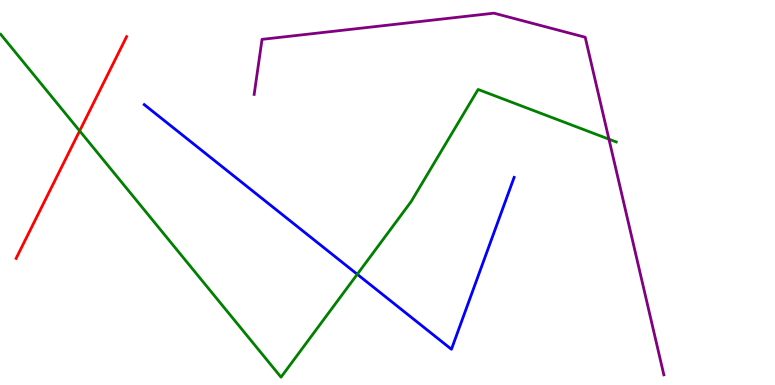[{'lines': ['blue', 'red'], 'intersections': []}, {'lines': ['green', 'red'], 'intersections': [{'x': 1.03, 'y': 6.6}]}, {'lines': ['purple', 'red'], 'intersections': []}, {'lines': ['blue', 'green'], 'intersections': [{'x': 4.61, 'y': 2.88}]}, {'lines': ['blue', 'purple'], 'intersections': []}, {'lines': ['green', 'purple'], 'intersections': [{'x': 7.86, 'y': 6.39}]}]